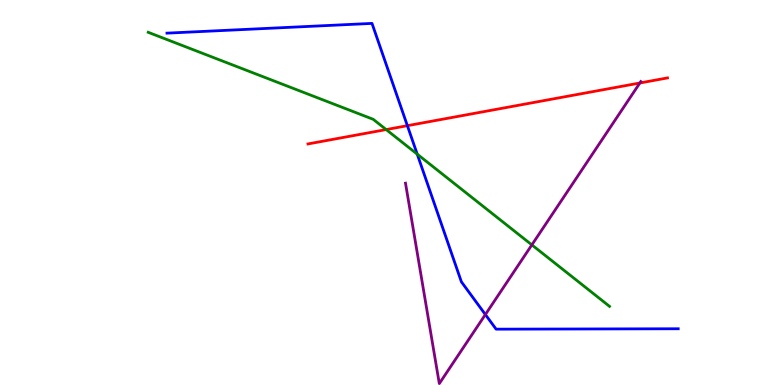[{'lines': ['blue', 'red'], 'intersections': [{'x': 5.26, 'y': 6.74}]}, {'lines': ['green', 'red'], 'intersections': [{'x': 4.98, 'y': 6.63}]}, {'lines': ['purple', 'red'], 'intersections': [{'x': 8.26, 'y': 7.84}]}, {'lines': ['blue', 'green'], 'intersections': [{'x': 5.38, 'y': 6.0}]}, {'lines': ['blue', 'purple'], 'intersections': [{'x': 6.26, 'y': 1.83}]}, {'lines': ['green', 'purple'], 'intersections': [{'x': 6.86, 'y': 3.64}]}]